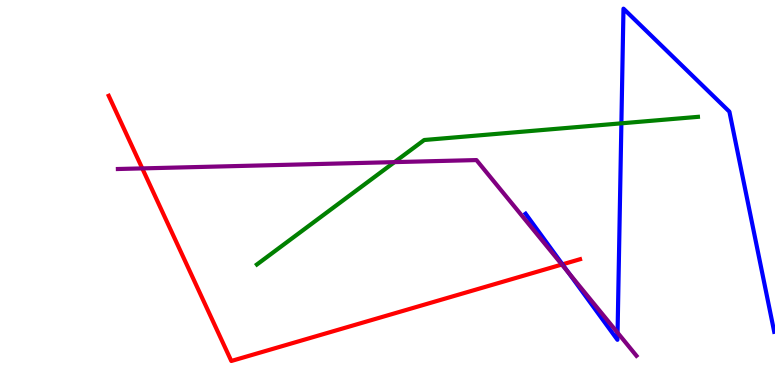[{'lines': ['blue', 'red'], 'intersections': [{'x': 7.26, 'y': 3.13}]}, {'lines': ['green', 'red'], 'intersections': []}, {'lines': ['purple', 'red'], 'intersections': [{'x': 1.84, 'y': 5.63}, {'x': 7.25, 'y': 3.13}]}, {'lines': ['blue', 'green'], 'intersections': [{'x': 8.02, 'y': 6.8}]}, {'lines': ['blue', 'purple'], 'intersections': [{'x': 7.34, 'y': 2.91}, {'x': 7.97, 'y': 1.36}]}, {'lines': ['green', 'purple'], 'intersections': [{'x': 5.09, 'y': 5.79}]}]